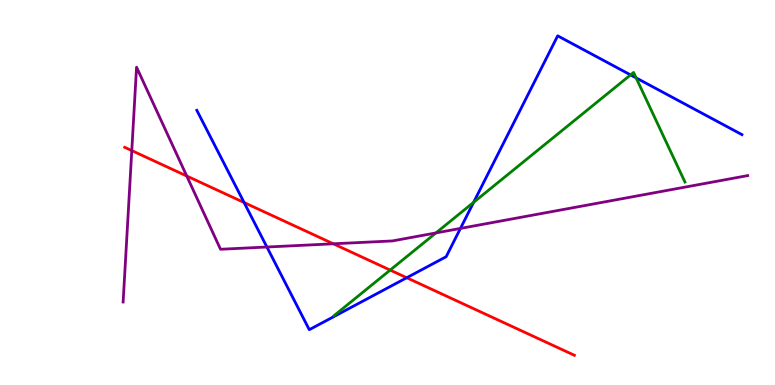[{'lines': ['blue', 'red'], 'intersections': [{'x': 3.15, 'y': 4.74}, {'x': 5.25, 'y': 2.79}]}, {'lines': ['green', 'red'], 'intersections': [{'x': 5.03, 'y': 2.98}]}, {'lines': ['purple', 'red'], 'intersections': [{'x': 1.7, 'y': 6.09}, {'x': 2.41, 'y': 5.43}, {'x': 4.3, 'y': 3.67}]}, {'lines': ['blue', 'green'], 'intersections': [{'x': 6.11, 'y': 4.74}, {'x': 8.14, 'y': 8.05}, {'x': 8.21, 'y': 7.98}]}, {'lines': ['blue', 'purple'], 'intersections': [{'x': 3.44, 'y': 3.58}, {'x': 5.94, 'y': 4.07}]}, {'lines': ['green', 'purple'], 'intersections': [{'x': 5.62, 'y': 3.95}]}]